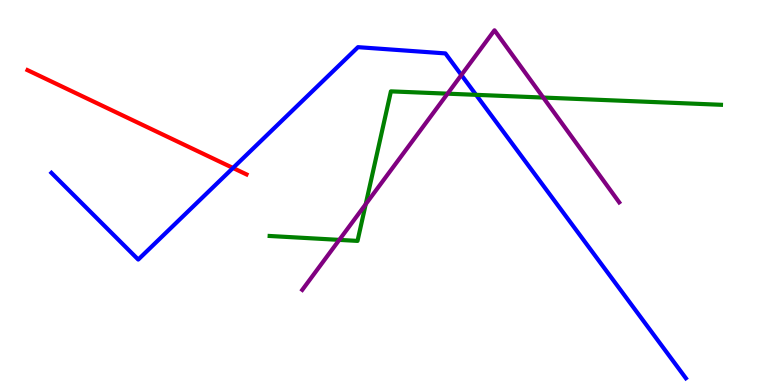[{'lines': ['blue', 'red'], 'intersections': [{'x': 3.01, 'y': 5.64}]}, {'lines': ['green', 'red'], 'intersections': []}, {'lines': ['purple', 'red'], 'intersections': []}, {'lines': ['blue', 'green'], 'intersections': [{'x': 6.14, 'y': 7.54}]}, {'lines': ['blue', 'purple'], 'intersections': [{'x': 5.95, 'y': 8.05}]}, {'lines': ['green', 'purple'], 'intersections': [{'x': 4.38, 'y': 3.77}, {'x': 4.72, 'y': 4.7}, {'x': 5.77, 'y': 7.57}, {'x': 7.01, 'y': 7.47}]}]